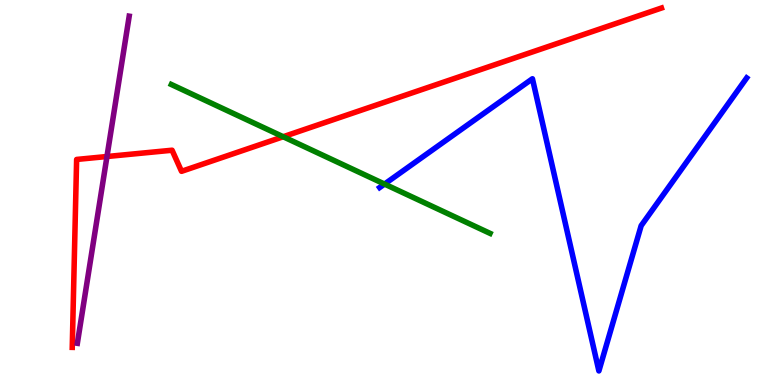[{'lines': ['blue', 'red'], 'intersections': []}, {'lines': ['green', 'red'], 'intersections': [{'x': 3.65, 'y': 6.45}]}, {'lines': ['purple', 'red'], 'intersections': [{'x': 1.38, 'y': 5.93}]}, {'lines': ['blue', 'green'], 'intersections': [{'x': 4.96, 'y': 5.22}]}, {'lines': ['blue', 'purple'], 'intersections': []}, {'lines': ['green', 'purple'], 'intersections': []}]